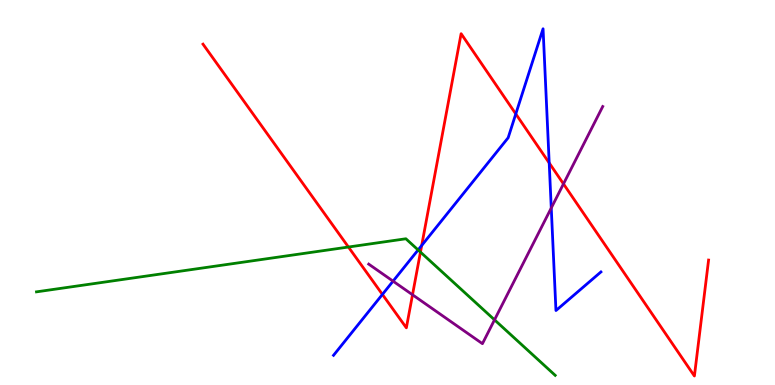[{'lines': ['blue', 'red'], 'intersections': [{'x': 4.93, 'y': 2.35}, {'x': 5.44, 'y': 3.62}, {'x': 6.66, 'y': 7.04}, {'x': 7.09, 'y': 5.77}]}, {'lines': ['green', 'red'], 'intersections': [{'x': 4.5, 'y': 3.58}, {'x': 5.43, 'y': 3.45}]}, {'lines': ['purple', 'red'], 'intersections': [{'x': 5.32, 'y': 2.34}, {'x': 7.27, 'y': 5.22}]}, {'lines': ['blue', 'green'], 'intersections': [{'x': 5.39, 'y': 3.51}]}, {'lines': ['blue', 'purple'], 'intersections': [{'x': 5.07, 'y': 2.7}, {'x': 7.11, 'y': 4.6}]}, {'lines': ['green', 'purple'], 'intersections': [{'x': 6.38, 'y': 1.69}]}]